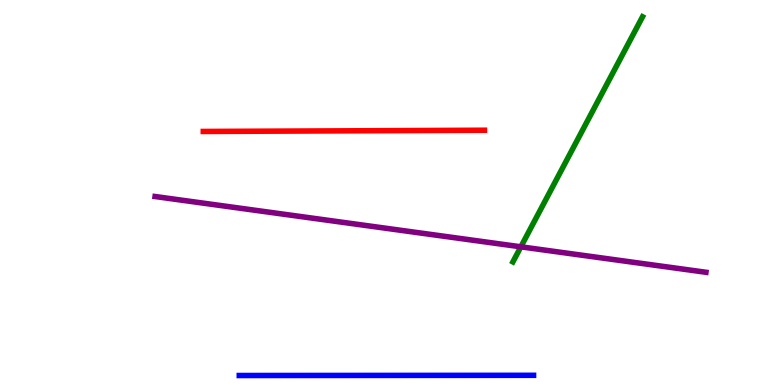[{'lines': ['blue', 'red'], 'intersections': []}, {'lines': ['green', 'red'], 'intersections': []}, {'lines': ['purple', 'red'], 'intersections': []}, {'lines': ['blue', 'green'], 'intersections': []}, {'lines': ['blue', 'purple'], 'intersections': []}, {'lines': ['green', 'purple'], 'intersections': [{'x': 6.72, 'y': 3.59}]}]